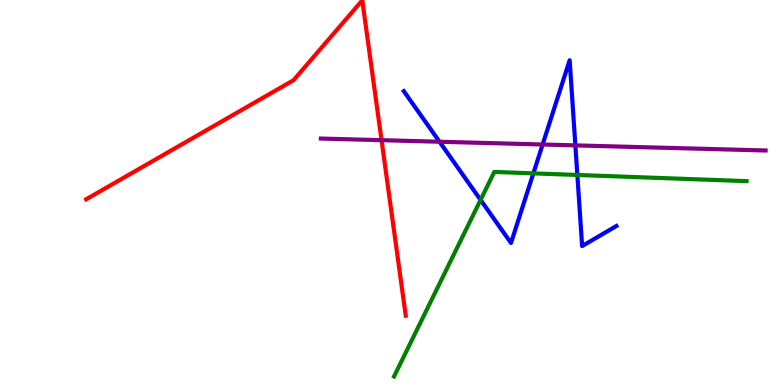[{'lines': ['blue', 'red'], 'intersections': []}, {'lines': ['green', 'red'], 'intersections': []}, {'lines': ['purple', 'red'], 'intersections': [{'x': 4.92, 'y': 6.36}]}, {'lines': ['blue', 'green'], 'intersections': [{'x': 6.2, 'y': 4.81}, {'x': 6.88, 'y': 5.5}, {'x': 7.45, 'y': 5.46}]}, {'lines': ['blue', 'purple'], 'intersections': [{'x': 5.67, 'y': 6.32}, {'x': 7.0, 'y': 6.25}, {'x': 7.42, 'y': 6.22}]}, {'lines': ['green', 'purple'], 'intersections': []}]